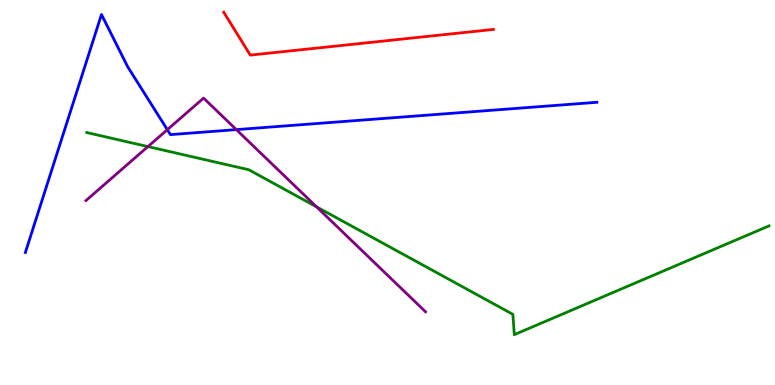[{'lines': ['blue', 'red'], 'intersections': []}, {'lines': ['green', 'red'], 'intersections': []}, {'lines': ['purple', 'red'], 'intersections': []}, {'lines': ['blue', 'green'], 'intersections': []}, {'lines': ['blue', 'purple'], 'intersections': [{'x': 2.16, 'y': 6.63}, {'x': 3.05, 'y': 6.63}]}, {'lines': ['green', 'purple'], 'intersections': [{'x': 1.91, 'y': 6.19}, {'x': 4.08, 'y': 4.63}]}]